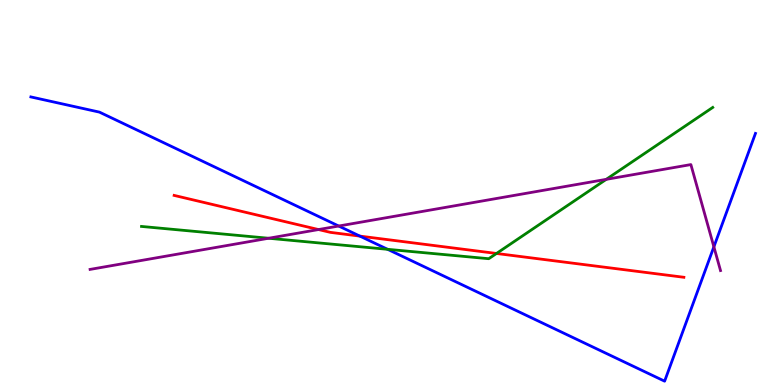[{'lines': ['blue', 'red'], 'intersections': [{'x': 4.64, 'y': 3.87}]}, {'lines': ['green', 'red'], 'intersections': [{'x': 6.41, 'y': 3.42}]}, {'lines': ['purple', 'red'], 'intersections': [{'x': 4.11, 'y': 4.04}]}, {'lines': ['blue', 'green'], 'intersections': [{'x': 5.0, 'y': 3.52}]}, {'lines': ['blue', 'purple'], 'intersections': [{'x': 4.37, 'y': 4.13}, {'x': 9.21, 'y': 3.59}]}, {'lines': ['green', 'purple'], 'intersections': [{'x': 3.47, 'y': 3.81}, {'x': 7.82, 'y': 5.34}]}]